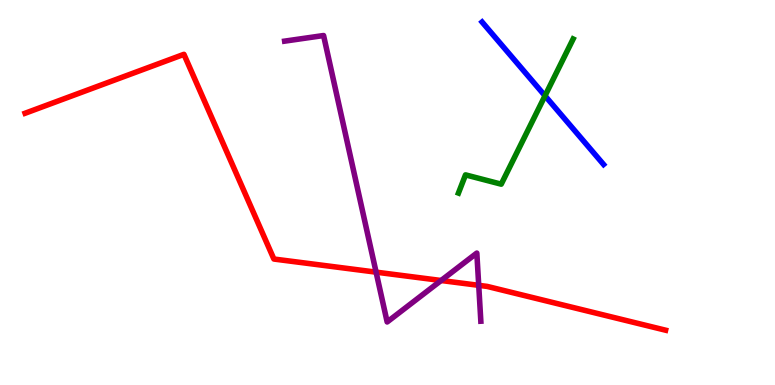[{'lines': ['blue', 'red'], 'intersections': []}, {'lines': ['green', 'red'], 'intersections': []}, {'lines': ['purple', 'red'], 'intersections': [{'x': 4.85, 'y': 2.93}, {'x': 5.69, 'y': 2.71}, {'x': 6.18, 'y': 2.59}]}, {'lines': ['blue', 'green'], 'intersections': [{'x': 7.03, 'y': 7.51}]}, {'lines': ['blue', 'purple'], 'intersections': []}, {'lines': ['green', 'purple'], 'intersections': []}]